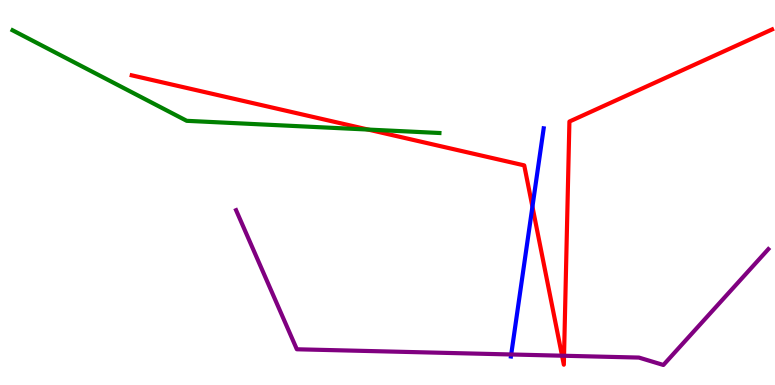[{'lines': ['blue', 'red'], 'intersections': [{'x': 6.87, 'y': 4.63}]}, {'lines': ['green', 'red'], 'intersections': [{'x': 4.75, 'y': 6.63}]}, {'lines': ['purple', 'red'], 'intersections': [{'x': 7.25, 'y': 0.761}, {'x': 7.28, 'y': 0.759}]}, {'lines': ['blue', 'green'], 'intersections': []}, {'lines': ['blue', 'purple'], 'intersections': [{'x': 6.6, 'y': 0.793}]}, {'lines': ['green', 'purple'], 'intersections': []}]